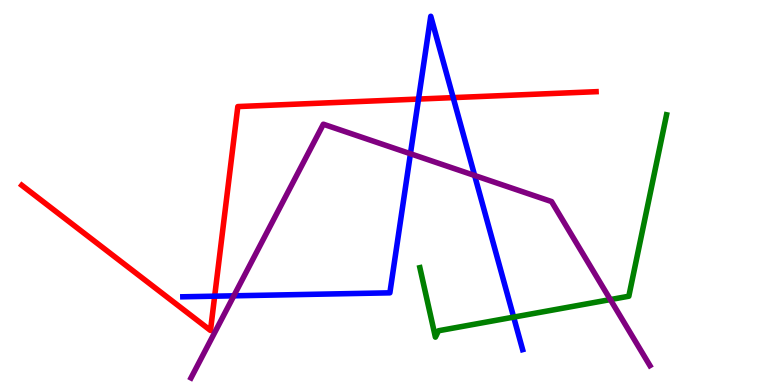[{'lines': ['blue', 'red'], 'intersections': [{'x': 2.77, 'y': 2.31}, {'x': 5.4, 'y': 7.43}, {'x': 5.85, 'y': 7.46}]}, {'lines': ['green', 'red'], 'intersections': []}, {'lines': ['purple', 'red'], 'intersections': []}, {'lines': ['blue', 'green'], 'intersections': [{'x': 6.63, 'y': 1.76}]}, {'lines': ['blue', 'purple'], 'intersections': [{'x': 3.02, 'y': 2.32}, {'x': 5.3, 'y': 6.01}, {'x': 6.12, 'y': 5.44}]}, {'lines': ['green', 'purple'], 'intersections': [{'x': 7.88, 'y': 2.22}]}]